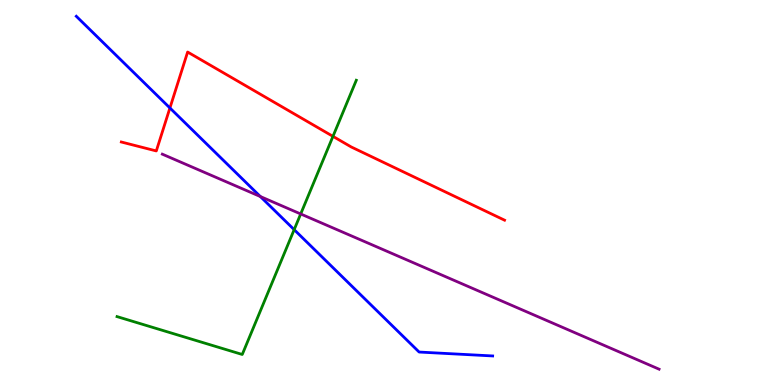[{'lines': ['blue', 'red'], 'intersections': [{'x': 2.19, 'y': 7.2}]}, {'lines': ['green', 'red'], 'intersections': [{'x': 4.3, 'y': 6.46}]}, {'lines': ['purple', 'red'], 'intersections': []}, {'lines': ['blue', 'green'], 'intersections': [{'x': 3.8, 'y': 4.03}]}, {'lines': ['blue', 'purple'], 'intersections': [{'x': 3.36, 'y': 4.9}]}, {'lines': ['green', 'purple'], 'intersections': [{'x': 3.88, 'y': 4.44}]}]